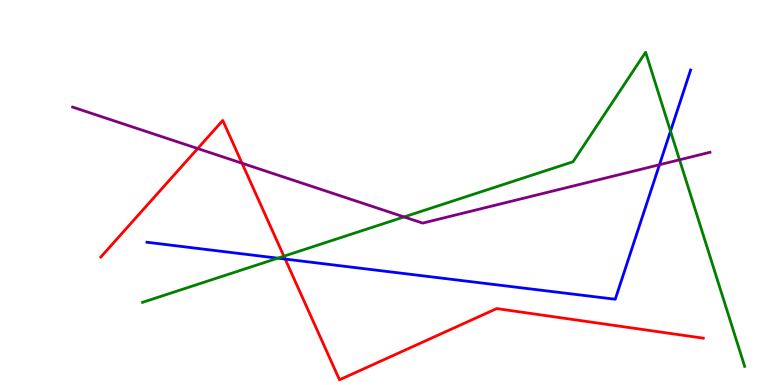[{'lines': ['blue', 'red'], 'intersections': [{'x': 3.68, 'y': 3.27}]}, {'lines': ['green', 'red'], 'intersections': [{'x': 3.66, 'y': 3.35}]}, {'lines': ['purple', 'red'], 'intersections': [{'x': 2.55, 'y': 6.14}, {'x': 3.12, 'y': 5.76}]}, {'lines': ['blue', 'green'], 'intersections': [{'x': 3.58, 'y': 3.29}, {'x': 8.65, 'y': 6.59}]}, {'lines': ['blue', 'purple'], 'intersections': [{'x': 8.51, 'y': 5.72}]}, {'lines': ['green', 'purple'], 'intersections': [{'x': 5.21, 'y': 4.37}, {'x': 8.77, 'y': 5.85}]}]